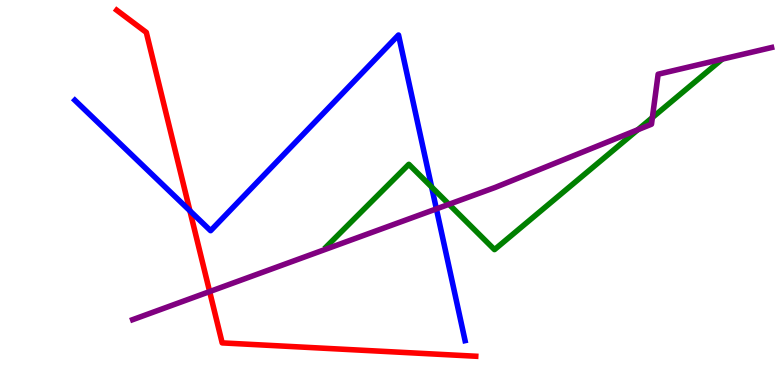[{'lines': ['blue', 'red'], 'intersections': [{'x': 2.45, 'y': 4.52}]}, {'lines': ['green', 'red'], 'intersections': []}, {'lines': ['purple', 'red'], 'intersections': [{'x': 2.71, 'y': 2.43}]}, {'lines': ['blue', 'green'], 'intersections': [{'x': 5.57, 'y': 5.14}]}, {'lines': ['blue', 'purple'], 'intersections': [{'x': 5.63, 'y': 4.57}]}, {'lines': ['green', 'purple'], 'intersections': [{'x': 5.79, 'y': 4.69}, {'x': 8.23, 'y': 6.63}, {'x': 8.42, 'y': 6.95}]}]